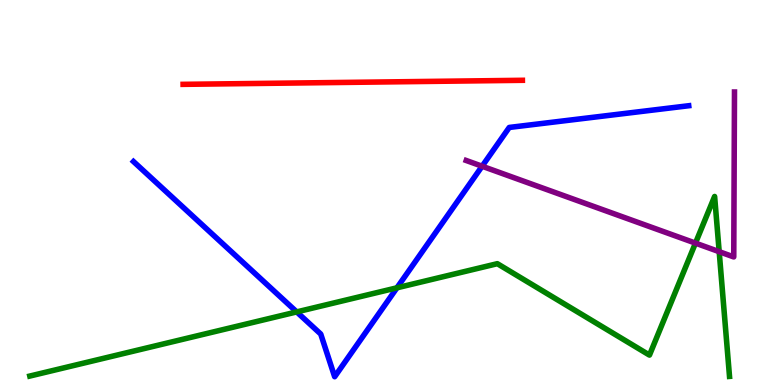[{'lines': ['blue', 'red'], 'intersections': []}, {'lines': ['green', 'red'], 'intersections': []}, {'lines': ['purple', 'red'], 'intersections': []}, {'lines': ['blue', 'green'], 'intersections': [{'x': 3.83, 'y': 1.9}, {'x': 5.12, 'y': 2.52}]}, {'lines': ['blue', 'purple'], 'intersections': [{'x': 6.22, 'y': 5.68}]}, {'lines': ['green', 'purple'], 'intersections': [{'x': 8.97, 'y': 3.69}, {'x': 9.28, 'y': 3.46}]}]